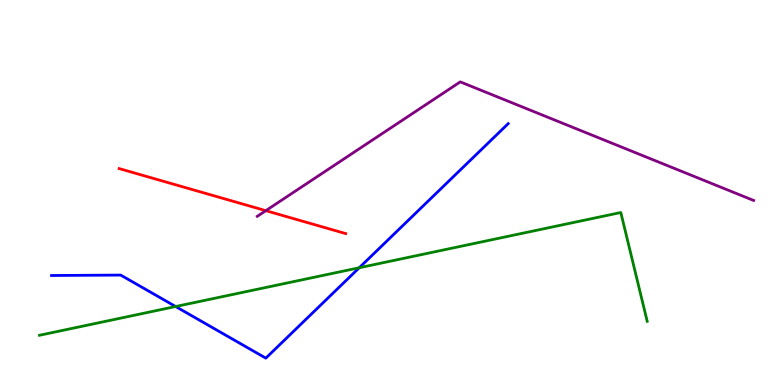[{'lines': ['blue', 'red'], 'intersections': []}, {'lines': ['green', 'red'], 'intersections': []}, {'lines': ['purple', 'red'], 'intersections': [{'x': 3.43, 'y': 4.53}]}, {'lines': ['blue', 'green'], 'intersections': [{'x': 2.27, 'y': 2.04}, {'x': 4.64, 'y': 3.05}]}, {'lines': ['blue', 'purple'], 'intersections': []}, {'lines': ['green', 'purple'], 'intersections': []}]